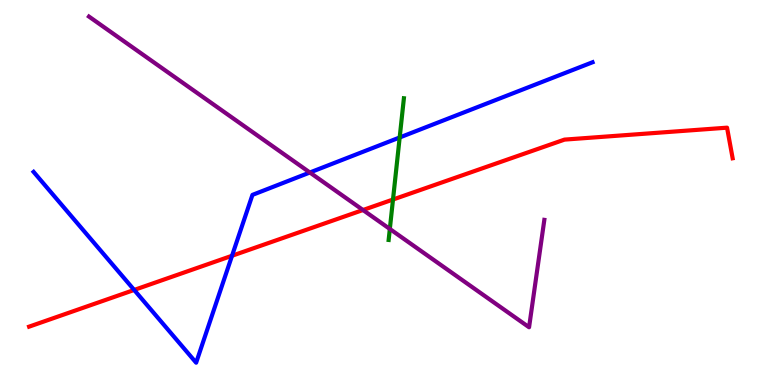[{'lines': ['blue', 'red'], 'intersections': [{'x': 1.73, 'y': 2.47}, {'x': 2.99, 'y': 3.36}]}, {'lines': ['green', 'red'], 'intersections': [{'x': 5.07, 'y': 4.82}]}, {'lines': ['purple', 'red'], 'intersections': [{'x': 4.68, 'y': 4.55}]}, {'lines': ['blue', 'green'], 'intersections': [{'x': 5.16, 'y': 6.43}]}, {'lines': ['blue', 'purple'], 'intersections': [{'x': 4.0, 'y': 5.52}]}, {'lines': ['green', 'purple'], 'intersections': [{'x': 5.03, 'y': 4.05}]}]